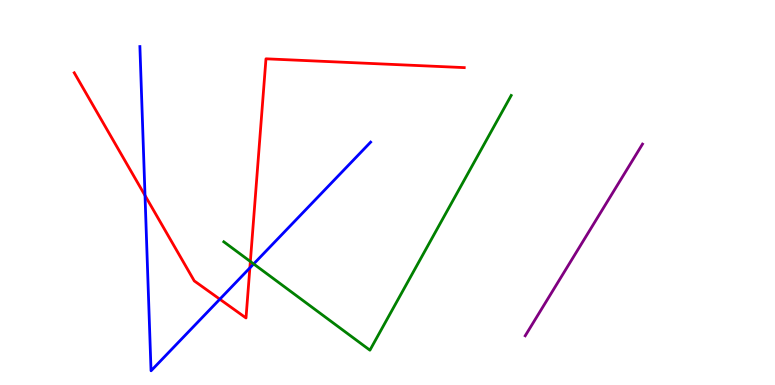[{'lines': ['blue', 'red'], 'intersections': [{'x': 1.87, 'y': 4.92}, {'x': 2.84, 'y': 2.23}, {'x': 3.22, 'y': 3.04}]}, {'lines': ['green', 'red'], 'intersections': [{'x': 3.23, 'y': 3.21}]}, {'lines': ['purple', 'red'], 'intersections': []}, {'lines': ['blue', 'green'], 'intersections': [{'x': 3.27, 'y': 3.14}]}, {'lines': ['blue', 'purple'], 'intersections': []}, {'lines': ['green', 'purple'], 'intersections': []}]